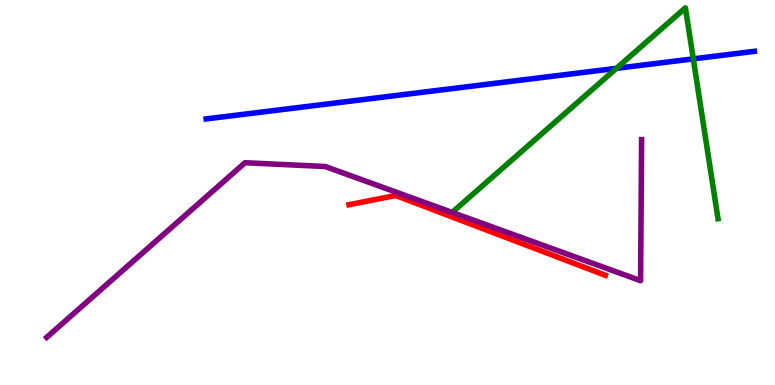[{'lines': ['blue', 'red'], 'intersections': []}, {'lines': ['green', 'red'], 'intersections': []}, {'lines': ['purple', 'red'], 'intersections': []}, {'lines': ['blue', 'green'], 'intersections': [{'x': 7.95, 'y': 8.22}, {'x': 8.95, 'y': 8.47}]}, {'lines': ['blue', 'purple'], 'intersections': []}, {'lines': ['green', 'purple'], 'intersections': []}]